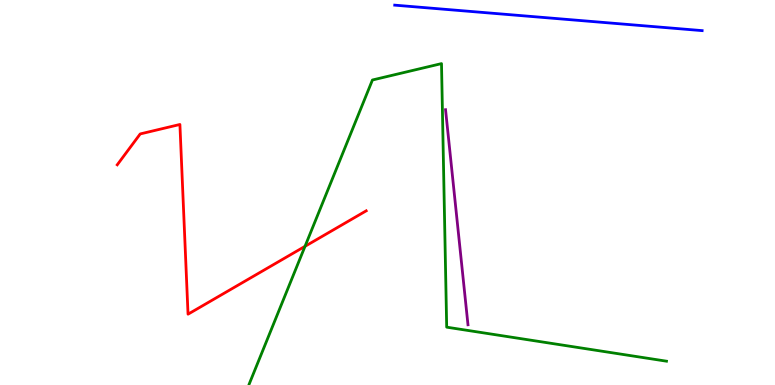[{'lines': ['blue', 'red'], 'intersections': []}, {'lines': ['green', 'red'], 'intersections': [{'x': 3.94, 'y': 3.6}]}, {'lines': ['purple', 'red'], 'intersections': []}, {'lines': ['blue', 'green'], 'intersections': []}, {'lines': ['blue', 'purple'], 'intersections': []}, {'lines': ['green', 'purple'], 'intersections': []}]